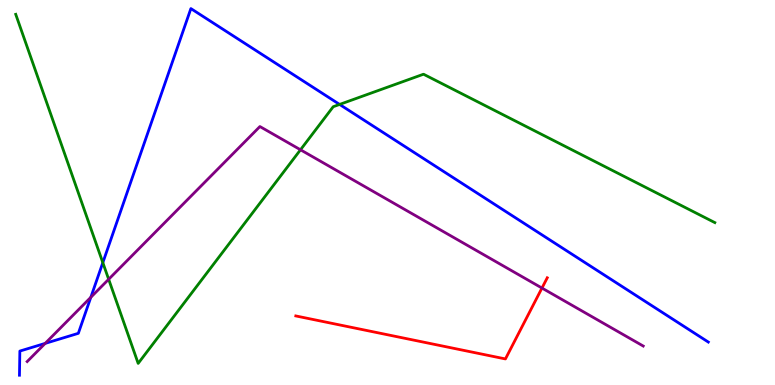[{'lines': ['blue', 'red'], 'intersections': []}, {'lines': ['green', 'red'], 'intersections': []}, {'lines': ['purple', 'red'], 'intersections': [{'x': 6.99, 'y': 2.52}]}, {'lines': ['blue', 'green'], 'intersections': [{'x': 1.33, 'y': 3.18}, {'x': 4.38, 'y': 7.29}]}, {'lines': ['blue', 'purple'], 'intersections': [{'x': 0.583, 'y': 1.08}, {'x': 1.17, 'y': 2.28}]}, {'lines': ['green', 'purple'], 'intersections': [{'x': 1.4, 'y': 2.75}, {'x': 3.88, 'y': 6.11}]}]